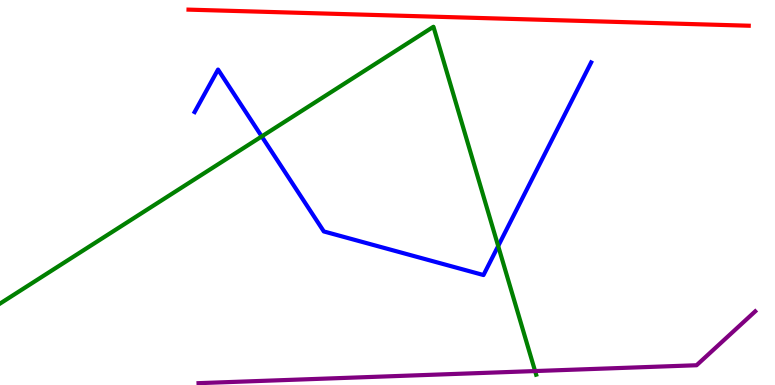[{'lines': ['blue', 'red'], 'intersections': []}, {'lines': ['green', 'red'], 'intersections': []}, {'lines': ['purple', 'red'], 'intersections': []}, {'lines': ['blue', 'green'], 'intersections': [{'x': 3.38, 'y': 6.46}, {'x': 6.43, 'y': 3.61}]}, {'lines': ['blue', 'purple'], 'intersections': []}, {'lines': ['green', 'purple'], 'intersections': [{'x': 6.9, 'y': 0.362}]}]